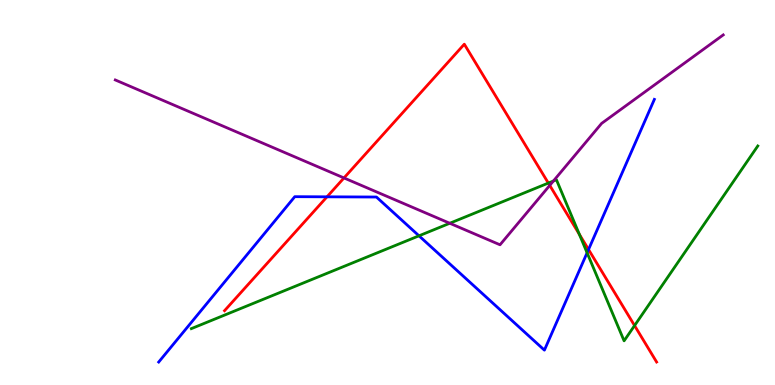[{'lines': ['blue', 'red'], 'intersections': [{'x': 4.22, 'y': 4.89}, {'x': 7.59, 'y': 3.52}]}, {'lines': ['green', 'red'], 'intersections': [{'x': 7.08, 'y': 5.24}, {'x': 7.48, 'y': 3.91}, {'x': 8.19, 'y': 1.54}]}, {'lines': ['purple', 'red'], 'intersections': [{'x': 4.44, 'y': 5.38}, {'x': 7.09, 'y': 5.18}]}, {'lines': ['blue', 'green'], 'intersections': [{'x': 5.41, 'y': 3.88}, {'x': 7.58, 'y': 3.43}]}, {'lines': ['blue', 'purple'], 'intersections': []}, {'lines': ['green', 'purple'], 'intersections': [{'x': 5.8, 'y': 4.2}, {'x': 7.14, 'y': 5.3}]}]